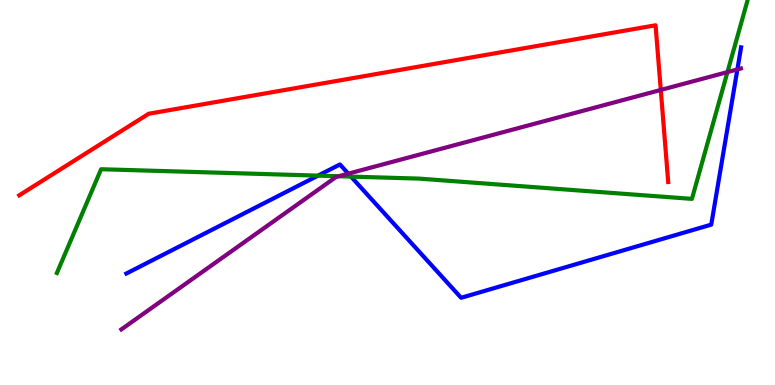[{'lines': ['blue', 'red'], 'intersections': []}, {'lines': ['green', 'red'], 'intersections': []}, {'lines': ['purple', 'red'], 'intersections': [{'x': 8.53, 'y': 7.66}]}, {'lines': ['blue', 'green'], 'intersections': [{'x': 4.1, 'y': 5.44}, {'x': 4.53, 'y': 5.41}]}, {'lines': ['blue', 'purple'], 'intersections': [{'x': 4.49, 'y': 5.49}, {'x': 9.51, 'y': 8.2}]}, {'lines': ['green', 'purple'], 'intersections': [{'x': 4.37, 'y': 5.42}, {'x': 9.39, 'y': 8.13}]}]